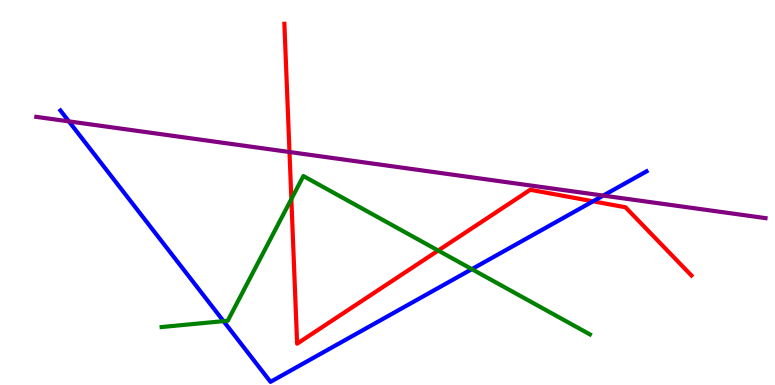[{'lines': ['blue', 'red'], 'intersections': [{'x': 7.65, 'y': 4.77}]}, {'lines': ['green', 'red'], 'intersections': [{'x': 3.76, 'y': 4.83}, {'x': 5.65, 'y': 3.49}]}, {'lines': ['purple', 'red'], 'intersections': [{'x': 3.74, 'y': 6.05}]}, {'lines': ['blue', 'green'], 'intersections': [{'x': 2.88, 'y': 1.66}, {'x': 6.09, 'y': 3.01}]}, {'lines': ['blue', 'purple'], 'intersections': [{'x': 0.889, 'y': 6.85}, {'x': 7.78, 'y': 4.92}]}, {'lines': ['green', 'purple'], 'intersections': []}]